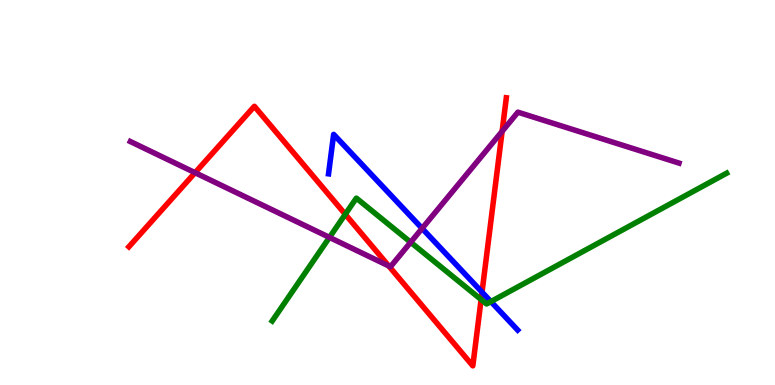[{'lines': ['blue', 'red'], 'intersections': [{'x': 6.22, 'y': 2.41}]}, {'lines': ['green', 'red'], 'intersections': [{'x': 4.46, 'y': 4.43}, {'x': 6.21, 'y': 2.22}]}, {'lines': ['purple', 'red'], 'intersections': [{'x': 2.52, 'y': 5.51}, {'x': 5.02, 'y': 3.09}, {'x': 6.48, 'y': 6.59}]}, {'lines': ['blue', 'green'], 'intersections': [{'x': 6.33, 'y': 2.17}]}, {'lines': ['blue', 'purple'], 'intersections': [{'x': 5.45, 'y': 4.07}]}, {'lines': ['green', 'purple'], 'intersections': [{'x': 4.25, 'y': 3.83}, {'x': 5.3, 'y': 3.71}]}]